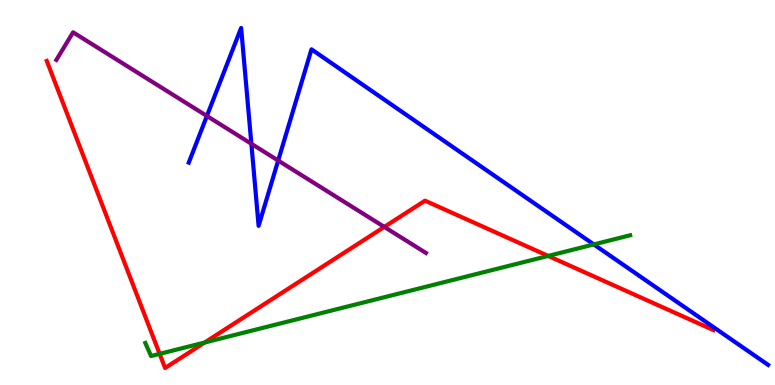[{'lines': ['blue', 'red'], 'intersections': []}, {'lines': ['green', 'red'], 'intersections': [{'x': 2.06, 'y': 0.809}, {'x': 2.64, 'y': 1.1}, {'x': 7.07, 'y': 3.35}]}, {'lines': ['purple', 'red'], 'intersections': [{'x': 4.96, 'y': 4.11}]}, {'lines': ['blue', 'green'], 'intersections': [{'x': 7.66, 'y': 3.65}]}, {'lines': ['blue', 'purple'], 'intersections': [{'x': 2.67, 'y': 6.99}, {'x': 3.24, 'y': 6.27}, {'x': 3.59, 'y': 5.83}]}, {'lines': ['green', 'purple'], 'intersections': []}]